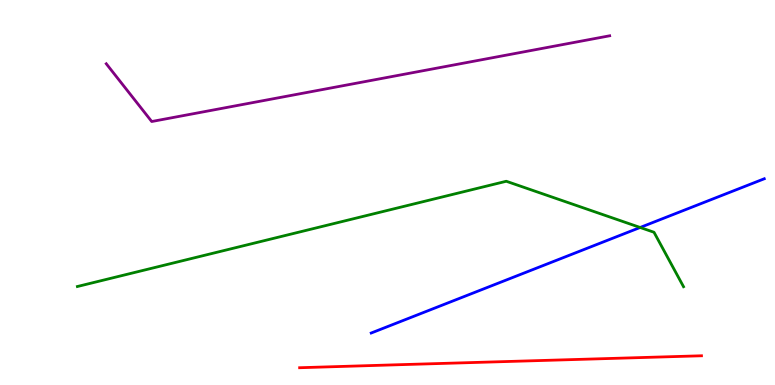[{'lines': ['blue', 'red'], 'intersections': []}, {'lines': ['green', 'red'], 'intersections': []}, {'lines': ['purple', 'red'], 'intersections': []}, {'lines': ['blue', 'green'], 'intersections': [{'x': 8.26, 'y': 4.09}]}, {'lines': ['blue', 'purple'], 'intersections': []}, {'lines': ['green', 'purple'], 'intersections': []}]